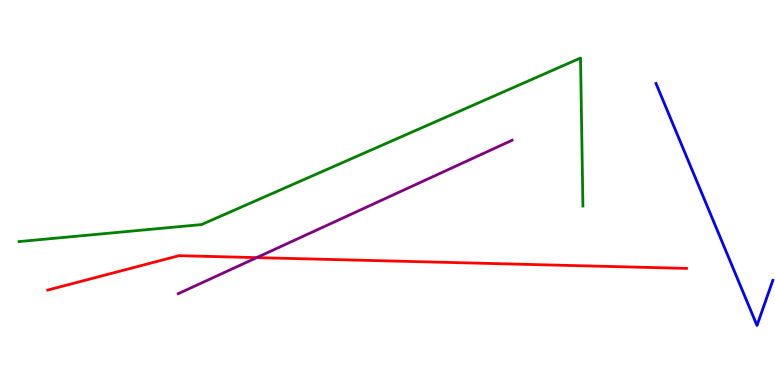[{'lines': ['blue', 'red'], 'intersections': []}, {'lines': ['green', 'red'], 'intersections': []}, {'lines': ['purple', 'red'], 'intersections': [{'x': 3.31, 'y': 3.31}]}, {'lines': ['blue', 'green'], 'intersections': []}, {'lines': ['blue', 'purple'], 'intersections': []}, {'lines': ['green', 'purple'], 'intersections': []}]